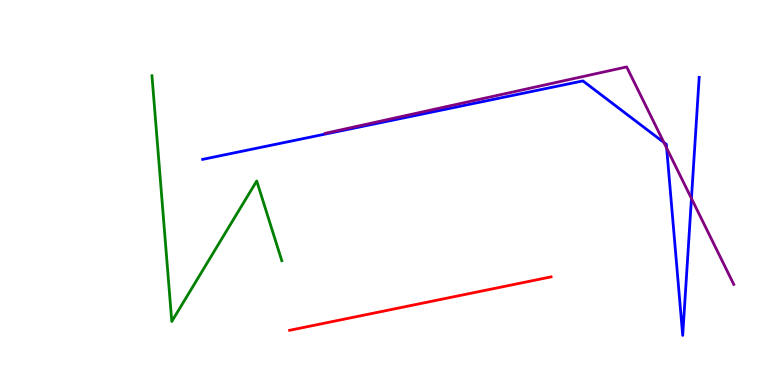[{'lines': ['blue', 'red'], 'intersections': []}, {'lines': ['green', 'red'], 'intersections': []}, {'lines': ['purple', 'red'], 'intersections': []}, {'lines': ['blue', 'green'], 'intersections': []}, {'lines': ['blue', 'purple'], 'intersections': [{'x': 8.57, 'y': 6.3}, {'x': 8.6, 'y': 6.15}, {'x': 8.92, 'y': 4.85}]}, {'lines': ['green', 'purple'], 'intersections': []}]